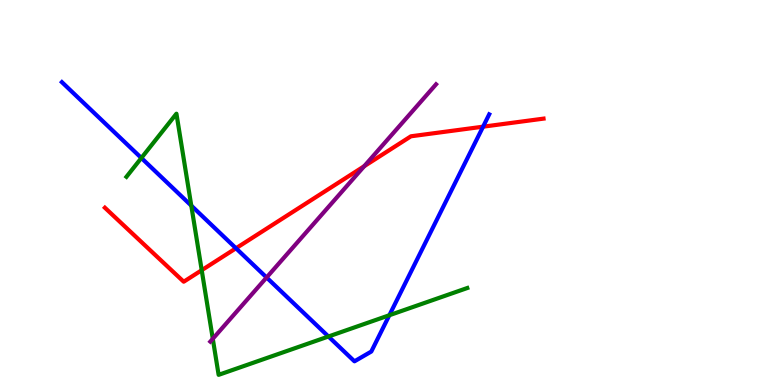[{'lines': ['blue', 'red'], 'intersections': [{'x': 3.04, 'y': 3.55}, {'x': 6.23, 'y': 6.71}]}, {'lines': ['green', 'red'], 'intersections': [{'x': 2.6, 'y': 2.98}]}, {'lines': ['purple', 'red'], 'intersections': [{'x': 4.7, 'y': 5.68}]}, {'lines': ['blue', 'green'], 'intersections': [{'x': 1.82, 'y': 5.9}, {'x': 2.47, 'y': 4.66}, {'x': 4.24, 'y': 1.26}, {'x': 5.02, 'y': 1.81}]}, {'lines': ['blue', 'purple'], 'intersections': [{'x': 3.44, 'y': 2.79}]}, {'lines': ['green', 'purple'], 'intersections': [{'x': 2.75, 'y': 1.2}]}]